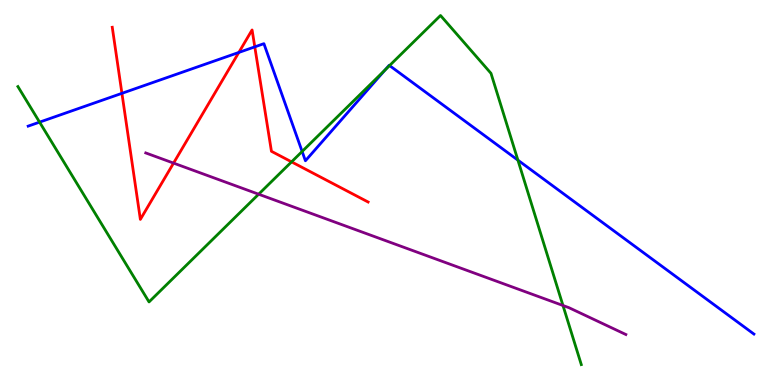[{'lines': ['blue', 'red'], 'intersections': [{'x': 1.57, 'y': 7.58}, {'x': 3.08, 'y': 8.64}, {'x': 3.29, 'y': 8.78}]}, {'lines': ['green', 'red'], 'intersections': [{'x': 3.76, 'y': 5.8}]}, {'lines': ['purple', 'red'], 'intersections': [{'x': 2.24, 'y': 5.76}]}, {'lines': ['blue', 'green'], 'intersections': [{'x': 0.511, 'y': 6.83}, {'x': 3.9, 'y': 6.07}, {'x': 4.97, 'y': 8.18}, {'x': 5.03, 'y': 8.3}, {'x': 6.68, 'y': 5.84}]}, {'lines': ['blue', 'purple'], 'intersections': []}, {'lines': ['green', 'purple'], 'intersections': [{'x': 3.34, 'y': 4.96}, {'x': 7.26, 'y': 2.07}]}]